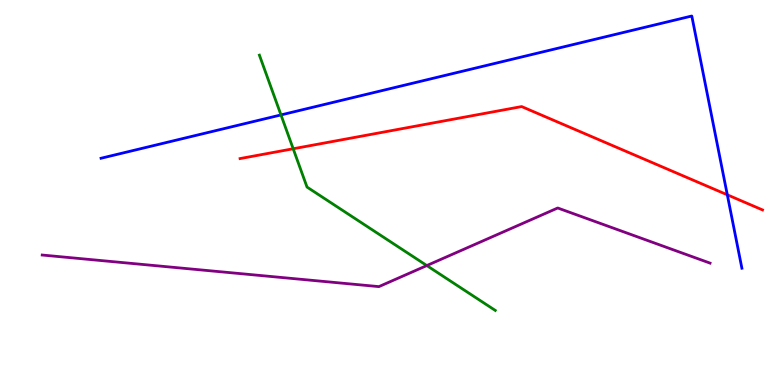[{'lines': ['blue', 'red'], 'intersections': [{'x': 9.38, 'y': 4.94}]}, {'lines': ['green', 'red'], 'intersections': [{'x': 3.78, 'y': 6.14}]}, {'lines': ['purple', 'red'], 'intersections': []}, {'lines': ['blue', 'green'], 'intersections': [{'x': 3.63, 'y': 7.02}]}, {'lines': ['blue', 'purple'], 'intersections': []}, {'lines': ['green', 'purple'], 'intersections': [{'x': 5.51, 'y': 3.1}]}]